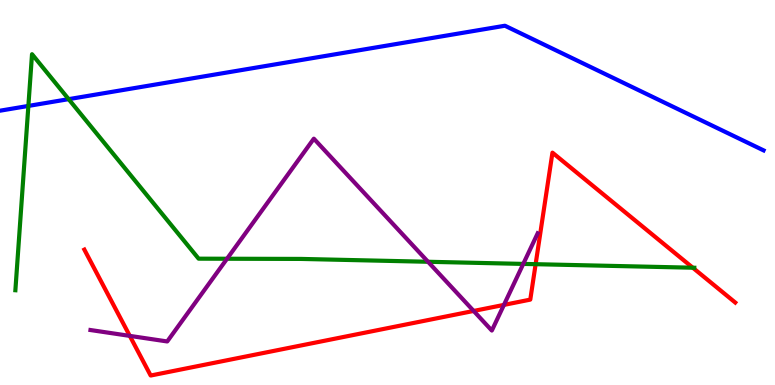[{'lines': ['blue', 'red'], 'intersections': []}, {'lines': ['green', 'red'], 'intersections': [{'x': 6.91, 'y': 3.14}, {'x': 8.94, 'y': 3.05}]}, {'lines': ['purple', 'red'], 'intersections': [{'x': 1.67, 'y': 1.28}, {'x': 6.11, 'y': 1.92}, {'x': 6.5, 'y': 2.08}]}, {'lines': ['blue', 'green'], 'intersections': [{'x': 0.366, 'y': 7.25}, {'x': 0.886, 'y': 7.42}]}, {'lines': ['blue', 'purple'], 'intersections': []}, {'lines': ['green', 'purple'], 'intersections': [{'x': 2.93, 'y': 3.28}, {'x': 5.52, 'y': 3.2}, {'x': 6.75, 'y': 3.15}]}]